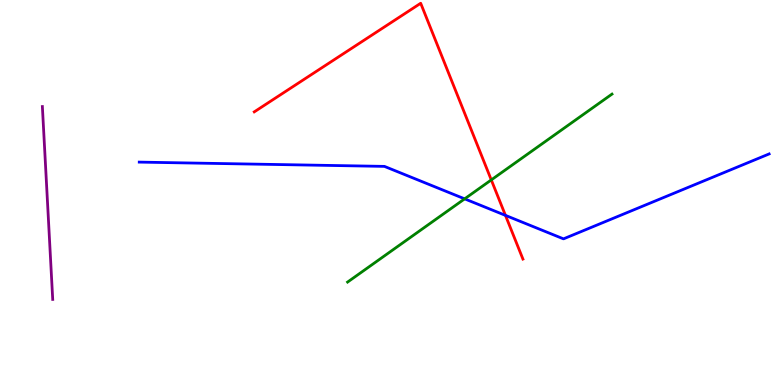[{'lines': ['blue', 'red'], 'intersections': [{'x': 6.52, 'y': 4.41}]}, {'lines': ['green', 'red'], 'intersections': [{'x': 6.34, 'y': 5.33}]}, {'lines': ['purple', 'red'], 'intersections': []}, {'lines': ['blue', 'green'], 'intersections': [{'x': 6.0, 'y': 4.83}]}, {'lines': ['blue', 'purple'], 'intersections': []}, {'lines': ['green', 'purple'], 'intersections': []}]